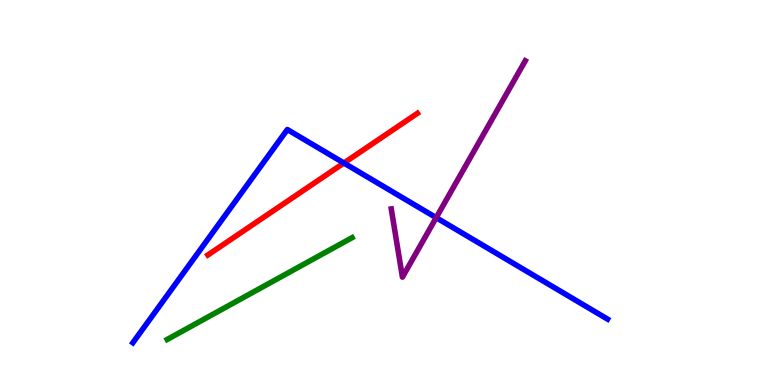[{'lines': ['blue', 'red'], 'intersections': [{'x': 4.44, 'y': 5.77}]}, {'lines': ['green', 'red'], 'intersections': []}, {'lines': ['purple', 'red'], 'intersections': []}, {'lines': ['blue', 'green'], 'intersections': []}, {'lines': ['blue', 'purple'], 'intersections': [{'x': 5.63, 'y': 4.35}]}, {'lines': ['green', 'purple'], 'intersections': []}]